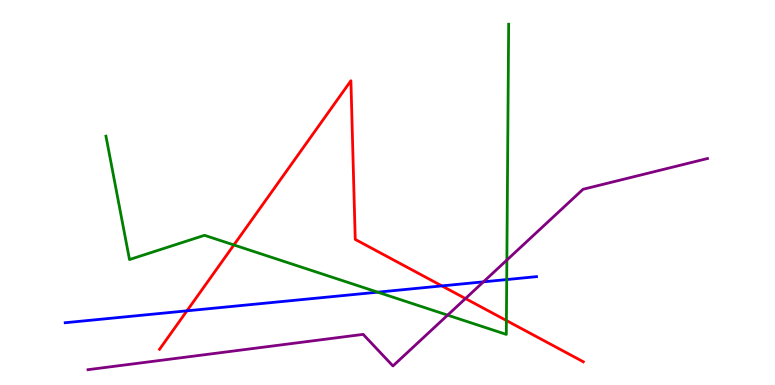[{'lines': ['blue', 'red'], 'intersections': [{'x': 2.41, 'y': 1.93}, {'x': 5.7, 'y': 2.57}]}, {'lines': ['green', 'red'], 'intersections': [{'x': 3.02, 'y': 3.64}, {'x': 6.53, 'y': 1.67}]}, {'lines': ['purple', 'red'], 'intersections': [{'x': 6.01, 'y': 2.25}]}, {'lines': ['blue', 'green'], 'intersections': [{'x': 4.87, 'y': 2.41}, {'x': 6.54, 'y': 2.74}]}, {'lines': ['blue', 'purple'], 'intersections': [{'x': 6.24, 'y': 2.68}]}, {'lines': ['green', 'purple'], 'intersections': [{'x': 5.78, 'y': 1.81}, {'x': 6.54, 'y': 3.24}]}]